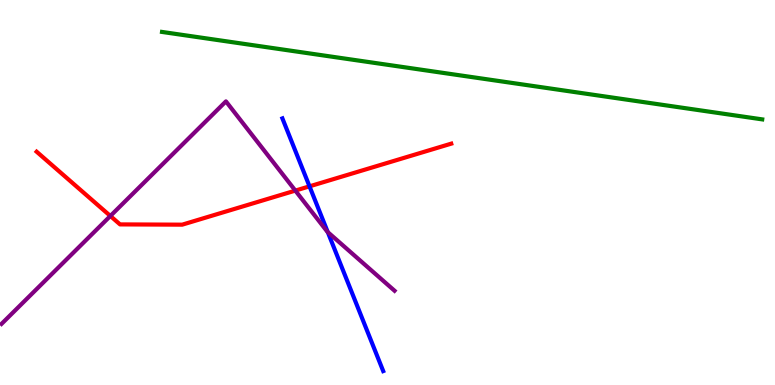[{'lines': ['blue', 'red'], 'intersections': [{'x': 3.99, 'y': 5.16}]}, {'lines': ['green', 'red'], 'intersections': []}, {'lines': ['purple', 'red'], 'intersections': [{'x': 1.42, 'y': 4.39}, {'x': 3.81, 'y': 5.05}]}, {'lines': ['blue', 'green'], 'intersections': []}, {'lines': ['blue', 'purple'], 'intersections': [{'x': 4.23, 'y': 3.97}]}, {'lines': ['green', 'purple'], 'intersections': []}]